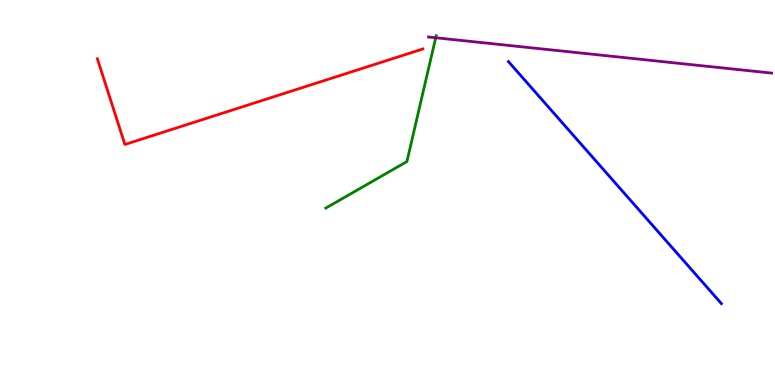[{'lines': ['blue', 'red'], 'intersections': []}, {'lines': ['green', 'red'], 'intersections': []}, {'lines': ['purple', 'red'], 'intersections': []}, {'lines': ['blue', 'green'], 'intersections': []}, {'lines': ['blue', 'purple'], 'intersections': []}, {'lines': ['green', 'purple'], 'intersections': [{'x': 5.62, 'y': 9.02}]}]